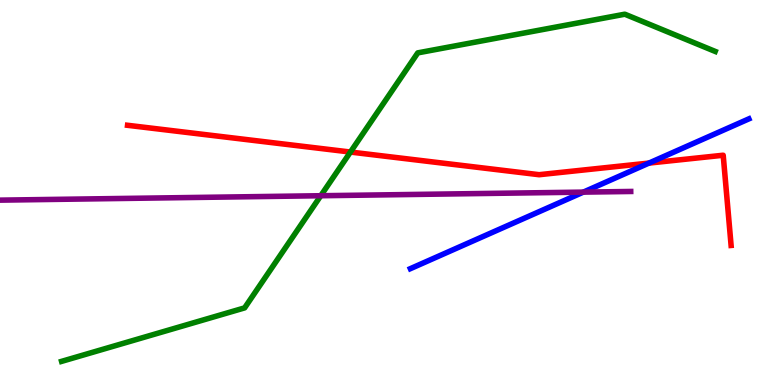[{'lines': ['blue', 'red'], 'intersections': [{'x': 8.37, 'y': 5.76}]}, {'lines': ['green', 'red'], 'intersections': [{'x': 4.52, 'y': 6.05}]}, {'lines': ['purple', 'red'], 'intersections': []}, {'lines': ['blue', 'green'], 'intersections': []}, {'lines': ['blue', 'purple'], 'intersections': [{'x': 7.53, 'y': 5.01}]}, {'lines': ['green', 'purple'], 'intersections': [{'x': 4.14, 'y': 4.92}]}]